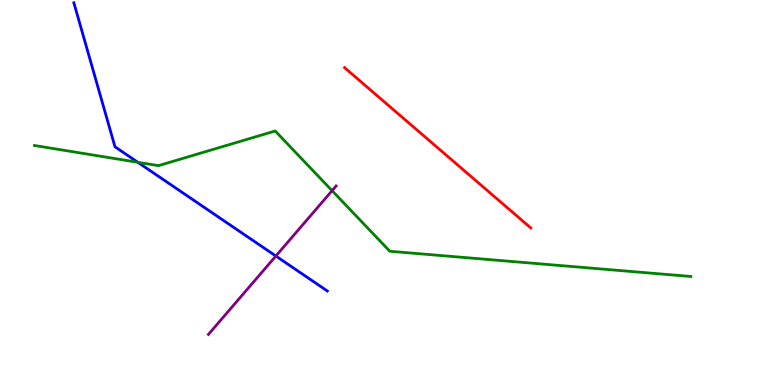[{'lines': ['blue', 'red'], 'intersections': []}, {'lines': ['green', 'red'], 'intersections': []}, {'lines': ['purple', 'red'], 'intersections': []}, {'lines': ['blue', 'green'], 'intersections': [{'x': 1.78, 'y': 5.78}]}, {'lines': ['blue', 'purple'], 'intersections': [{'x': 3.56, 'y': 3.35}]}, {'lines': ['green', 'purple'], 'intersections': [{'x': 4.28, 'y': 5.05}]}]